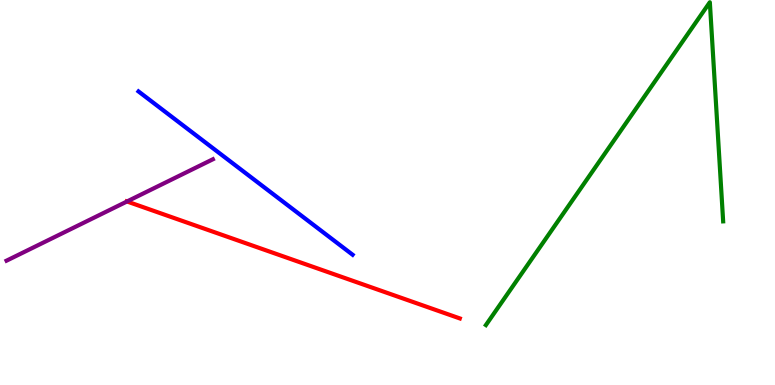[{'lines': ['blue', 'red'], 'intersections': []}, {'lines': ['green', 'red'], 'intersections': []}, {'lines': ['purple', 'red'], 'intersections': [{'x': 1.64, 'y': 4.77}]}, {'lines': ['blue', 'green'], 'intersections': []}, {'lines': ['blue', 'purple'], 'intersections': []}, {'lines': ['green', 'purple'], 'intersections': []}]